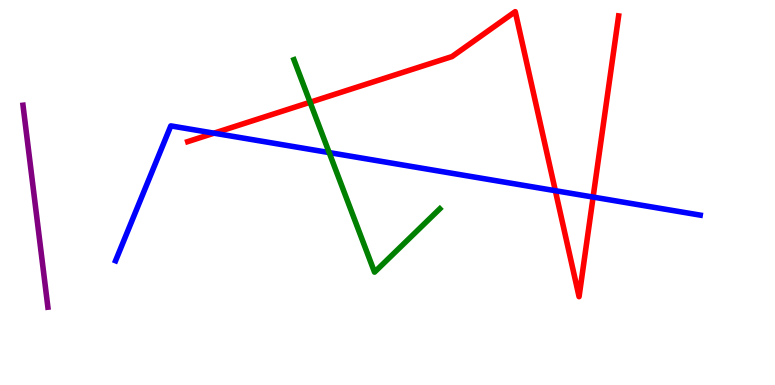[{'lines': ['blue', 'red'], 'intersections': [{'x': 2.76, 'y': 6.54}, {'x': 7.17, 'y': 5.05}, {'x': 7.65, 'y': 4.88}]}, {'lines': ['green', 'red'], 'intersections': [{'x': 4.0, 'y': 7.34}]}, {'lines': ['purple', 'red'], 'intersections': []}, {'lines': ['blue', 'green'], 'intersections': [{'x': 4.25, 'y': 6.04}]}, {'lines': ['blue', 'purple'], 'intersections': []}, {'lines': ['green', 'purple'], 'intersections': []}]